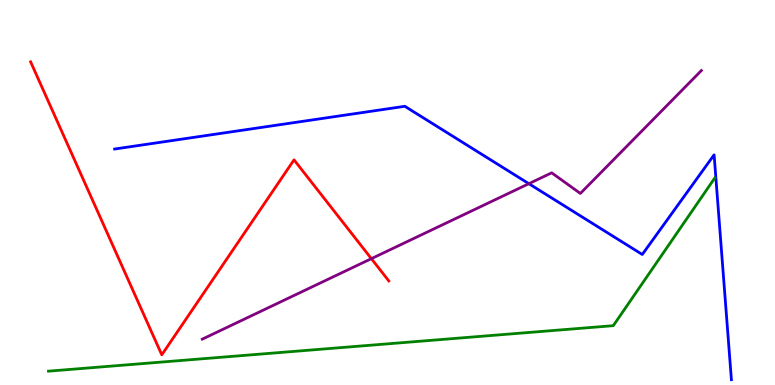[{'lines': ['blue', 'red'], 'intersections': []}, {'lines': ['green', 'red'], 'intersections': []}, {'lines': ['purple', 'red'], 'intersections': [{'x': 4.79, 'y': 3.28}]}, {'lines': ['blue', 'green'], 'intersections': []}, {'lines': ['blue', 'purple'], 'intersections': [{'x': 6.82, 'y': 5.23}]}, {'lines': ['green', 'purple'], 'intersections': []}]